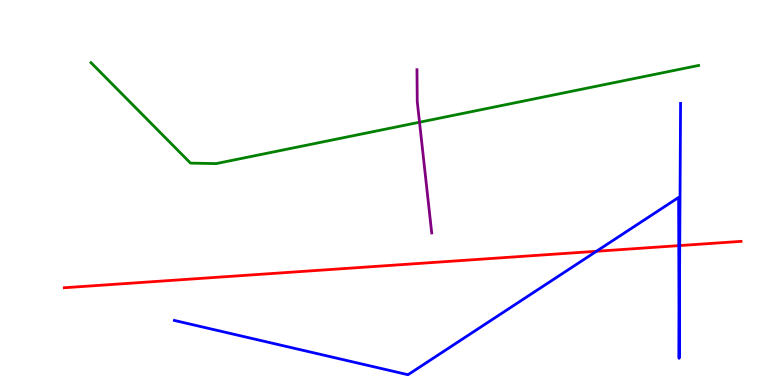[{'lines': ['blue', 'red'], 'intersections': [{'x': 7.7, 'y': 3.47}, {'x': 8.76, 'y': 3.62}, {'x': 8.77, 'y': 3.62}]}, {'lines': ['green', 'red'], 'intersections': []}, {'lines': ['purple', 'red'], 'intersections': []}, {'lines': ['blue', 'green'], 'intersections': []}, {'lines': ['blue', 'purple'], 'intersections': []}, {'lines': ['green', 'purple'], 'intersections': [{'x': 5.41, 'y': 6.83}]}]